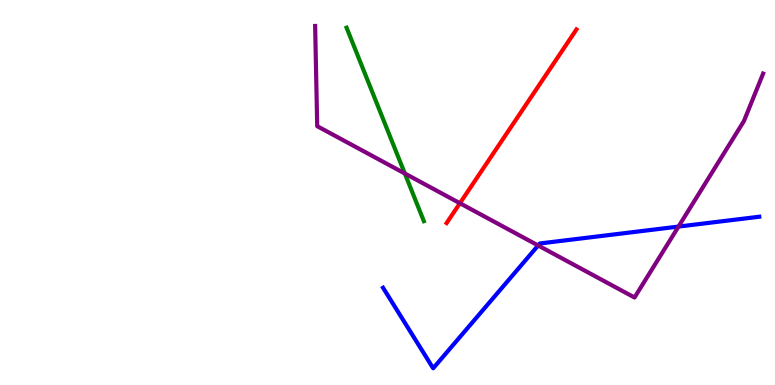[{'lines': ['blue', 'red'], 'intersections': []}, {'lines': ['green', 'red'], 'intersections': []}, {'lines': ['purple', 'red'], 'intersections': [{'x': 5.93, 'y': 4.72}]}, {'lines': ['blue', 'green'], 'intersections': []}, {'lines': ['blue', 'purple'], 'intersections': [{'x': 6.94, 'y': 3.62}, {'x': 8.75, 'y': 4.11}]}, {'lines': ['green', 'purple'], 'intersections': [{'x': 5.22, 'y': 5.49}]}]